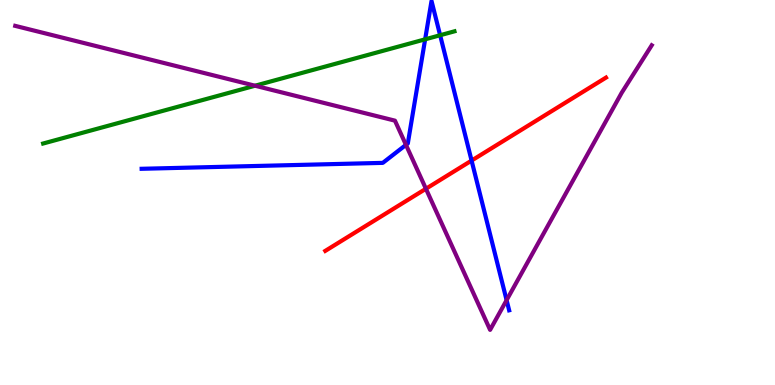[{'lines': ['blue', 'red'], 'intersections': [{'x': 6.08, 'y': 5.83}]}, {'lines': ['green', 'red'], 'intersections': []}, {'lines': ['purple', 'red'], 'intersections': [{'x': 5.5, 'y': 5.1}]}, {'lines': ['blue', 'green'], 'intersections': [{'x': 5.49, 'y': 8.98}, {'x': 5.68, 'y': 9.08}]}, {'lines': ['blue', 'purple'], 'intersections': [{'x': 5.24, 'y': 6.24}, {'x': 6.54, 'y': 2.2}]}, {'lines': ['green', 'purple'], 'intersections': [{'x': 3.29, 'y': 7.77}]}]